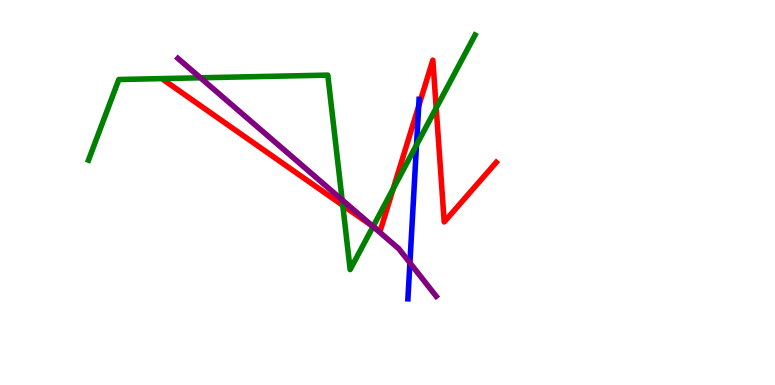[{'lines': ['blue', 'red'], 'intersections': [{'x': 5.4, 'y': 7.25}]}, {'lines': ['green', 'red'], 'intersections': [{'x': 4.42, 'y': 4.67}, {'x': 4.81, 'y': 4.12}, {'x': 5.07, 'y': 5.1}, {'x': 5.63, 'y': 7.2}]}, {'lines': ['purple', 'red'], 'intersections': [{'x': 4.82, 'y': 4.11}]}, {'lines': ['blue', 'green'], 'intersections': [{'x': 5.37, 'y': 6.24}]}, {'lines': ['blue', 'purple'], 'intersections': [{'x': 5.29, 'y': 3.17}]}, {'lines': ['green', 'purple'], 'intersections': [{'x': 2.59, 'y': 7.98}, {'x': 4.41, 'y': 4.81}, {'x': 4.81, 'y': 4.12}]}]